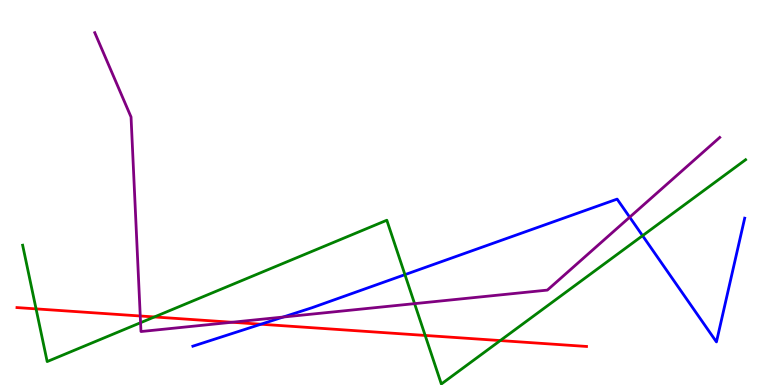[{'lines': ['blue', 'red'], 'intersections': [{'x': 3.37, 'y': 1.58}]}, {'lines': ['green', 'red'], 'intersections': [{'x': 0.465, 'y': 1.98}, {'x': 1.99, 'y': 1.77}, {'x': 5.49, 'y': 1.29}, {'x': 6.46, 'y': 1.15}]}, {'lines': ['purple', 'red'], 'intersections': [{'x': 1.81, 'y': 1.79}, {'x': 2.99, 'y': 1.63}]}, {'lines': ['blue', 'green'], 'intersections': [{'x': 5.22, 'y': 2.87}, {'x': 8.29, 'y': 3.88}]}, {'lines': ['blue', 'purple'], 'intersections': [{'x': 3.65, 'y': 1.77}, {'x': 8.13, 'y': 4.36}]}, {'lines': ['green', 'purple'], 'intersections': [{'x': 1.81, 'y': 1.62}, {'x': 5.35, 'y': 2.11}]}]